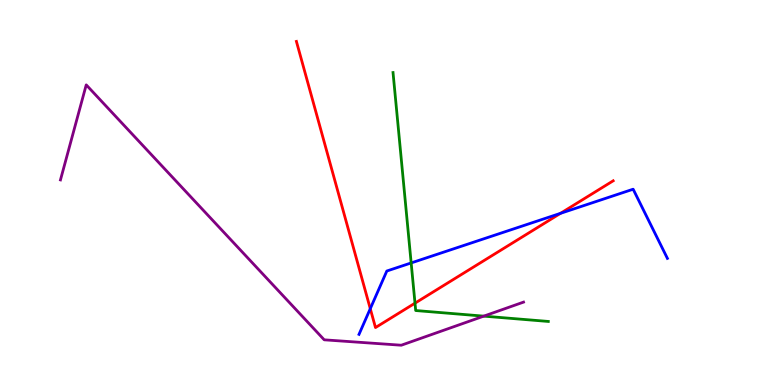[{'lines': ['blue', 'red'], 'intersections': [{'x': 4.78, 'y': 1.98}, {'x': 7.23, 'y': 4.46}]}, {'lines': ['green', 'red'], 'intersections': [{'x': 5.35, 'y': 2.13}]}, {'lines': ['purple', 'red'], 'intersections': []}, {'lines': ['blue', 'green'], 'intersections': [{'x': 5.31, 'y': 3.17}]}, {'lines': ['blue', 'purple'], 'intersections': []}, {'lines': ['green', 'purple'], 'intersections': [{'x': 6.24, 'y': 1.79}]}]